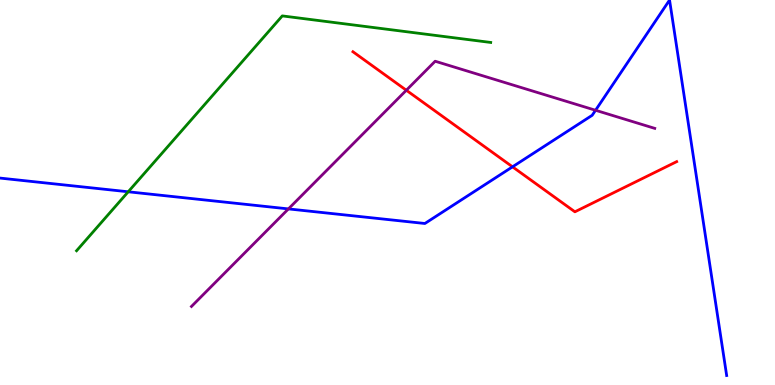[{'lines': ['blue', 'red'], 'intersections': [{'x': 6.61, 'y': 5.67}]}, {'lines': ['green', 'red'], 'intersections': []}, {'lines': ['purple', 'red'], 'intersections': [{'x': 5.24, 'y': 7.66}]}, {'lines': ['blue', 'green'], 'intersections': [{'x': 1.65, 'y': 5.02}]}, {'lines': ['blue', 'purple'], 'intersections': [{'x': 3.72, 'y': 4.57}, {'x': 7.68, 'y': 7.14}]}, {'lines': ['green', 'purple'], 'intersections': []}]